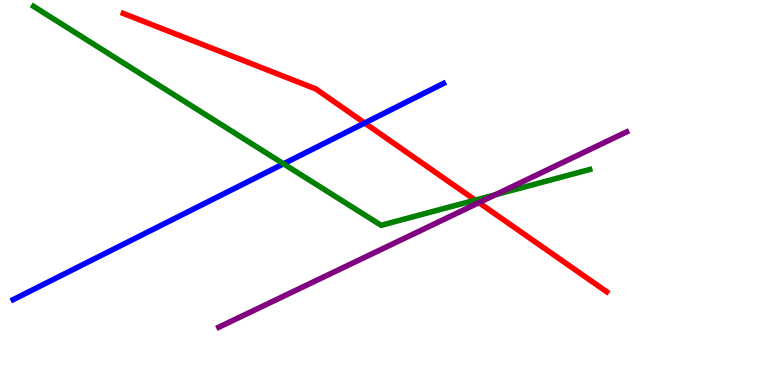[{'lines': ['blue', 'red'], 'intersections': [{'x': 4.71, 'y': 6.81}]}, {'lines': ['green', 'red'], 'intersections': [{'x': 6.13, 'y': 4.8}]}, {'lines': ['purple', 'red'], 'intersections': [{'x': 6.18, 'y': 4.74}]}, {'lines': ['blue', 'green'], 'intersections': [{'x': 3.66, 'y': 5.75}]}, {'lines': ['blue', 'purple'], 'intersections': []}, {'lines': ['green', 'purple'], 'intersections': [{'x': 6.39, 'y': 4.94}]}]